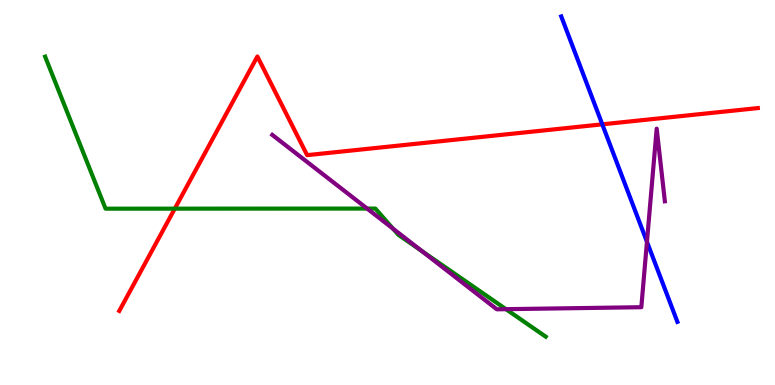[{'lines': ['blue', 'red'], 'intersections': [{'x': 7.77, 'y': 6.77}]}, {'lines': ['green', 'red'], 'intersections': [{'x': 2.26, 'y': 4.58}]}, {'lines': ['purple', 'red'], 'intersections': []}, {'lines': ['blue', 'green'], 'intersections': []}, {'lines': ['blue', 'purple'], 'intersections': [{'x': 8.35, 'y': 3.72}]}, {'lines': ['green', 'purple'], 'intersections': [{'x': 4.74, 'y': 4.58}, {'x': 5.07, 'y': 4.06}, {'x': 5.44, 'y': 3.48}, {'x': 6.53, 'y': 1.97}]}]